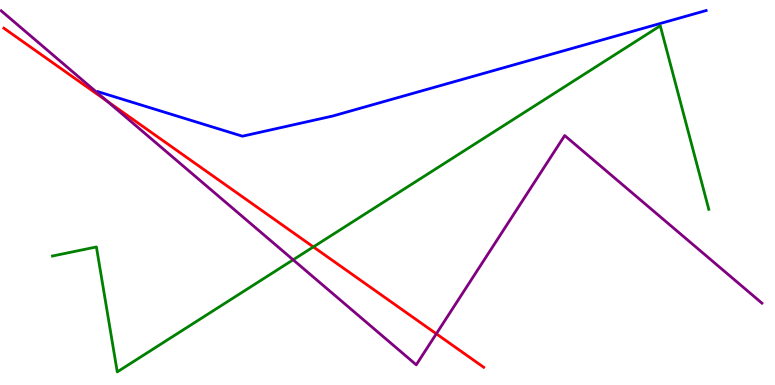[{'lines': ['blue', 'red'], 'intersections': []}, {'lines': ['green', 'red'], 'intersections': [{'x': 4.04, 'y': 3.59}]}, {'lines': ['purple', 'red'], 'intersections': [{'x': 1.38, 'y': 7.37}, {'x': 5.63, 'y': 1.33}]}, {'lines': ['blue', 'green'], 'intersections': []}, {'lines': ['blue', 'purple'], 'intersections': []}, {'lines': ['green', 'purple'], 'intersections': [{'x': 3.78, 'y': 3.25}]}]